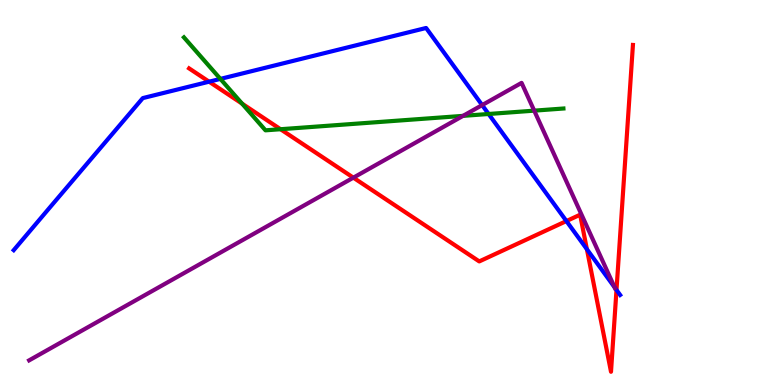[{'lines': ['blue', 'red'], 'intersections': [{'x': 2.7, 'y': 7.88}, {'x': 7.31, 'y': 4.26}, {'x': 7.57, 'y': 3.53}, {'x': 7.95, 'y': 2.47}]}, {'lines': ['green', 'red'], 'intersections': [{'x': 3.12, 'y': 7.31}, {'x': 3.62, 'y': 6.64}]}, {'lines': ['purple', 'red'], 'intersections': [{'x': 4.56, 'y': 5.39}]}, {'lines': ['blue', 'green'], 'intersections': [{'x': 2.84, 'y': 7.95}, {'x': 6.3, 'y': 7.04}]}, {'lines': ['blue', 'purple'], 'intersections': [{'x': 6.22, 'y': 7.27}, {'x': 7.93, 'y': 2.53}]}, {'lines': ['green', 'purple'], 'intersections': [{'x': 5.97, 'y': 6.99}, {'x': 6.89, 'y': 7.13}]}]